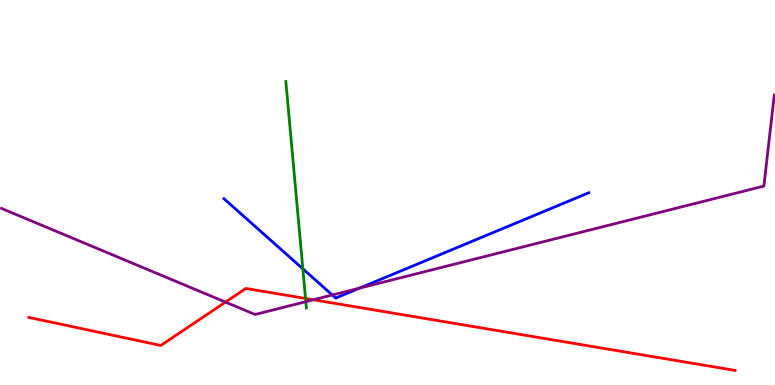[{'lines': ['blue', 'red'], 'intersections': []}, {'lines': ['green', 'red'], 'intersections': [{'x': 3.94, 'y': 2.25}]}, {'lines': ['purple', 'red'], 'intersections': [{'x': 2.91, 'y': 2.15}, {'x': 4.04, 'y': 2.21}]}, {'lines': ['blue', 'green'], 'intersections': [{'x': 3.91, 'y': 3.02}]}, {'lines': ['blue', 'purple'], 'intersections': [{'x': 4.29, 'y': 2.34}, {'x': 4.64, 'y': 2.52}]}, {'lines': ['green', 'purple'], 'intersections': [{'x': 3.95, 'y': 2.16}]}]